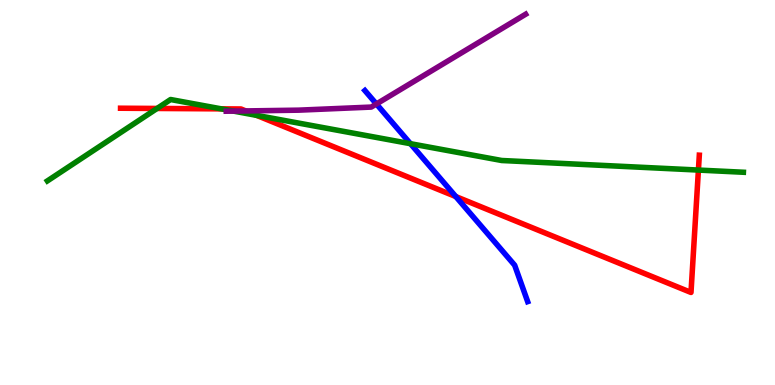[{'lines': ['blue', 'red'], 'intersections': [{'x': 5.88, 'y': 4.89}]}, {'lines': ['green', 'red'], 'intersections': [{'x': 2.03, 'y': 7.18}, {'x': 2.86, 'y': 7.17}, {'x': 3.31, 'y': 7.0}, {'x': 9.01, 'y': 5.58}]}, {'lines': ['purple', 'red'], 'intersections': [{'x': 3.17, 'y': 7.12}]}, {'lines': ['blue', 'green'], 'intersections': [{'x': 5.3, 'y': 6.27}]}, {'lines': ['blue', 'purple'], 'intersections': [{'x': 4.86, 'y': 7.3}]}, {'lines': ['green', 'purple'], 'intersections': [{'x': 3.01, 'y': 7.11}]}]